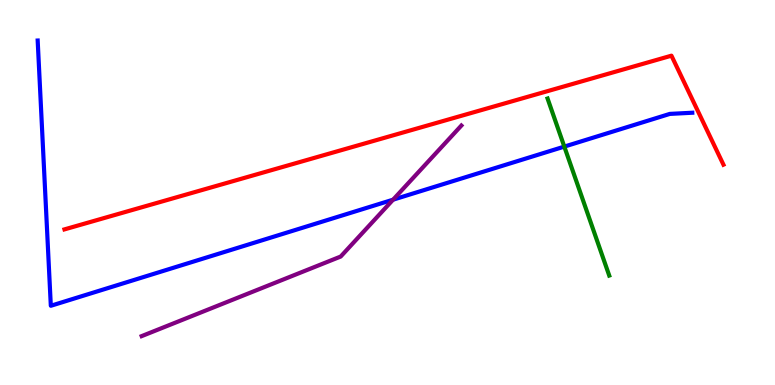[{'lines': ['blue', 'red'], 'intersections': []}, {'lines': ['green', 'red'], 'intersections': []}, {'lines': ['purple', 'red'], 'intersections': []}, {'lines': ['blue', 'green'], 'intersections': [{'x': 7.28, 'y': 6.19}]}, {'lines': ['blue', 'purple'], 'intersections': [{'x': 5.07, 'y': 4.81}]}, {'lines': ['green', 'purple'], 'intersections': []}]